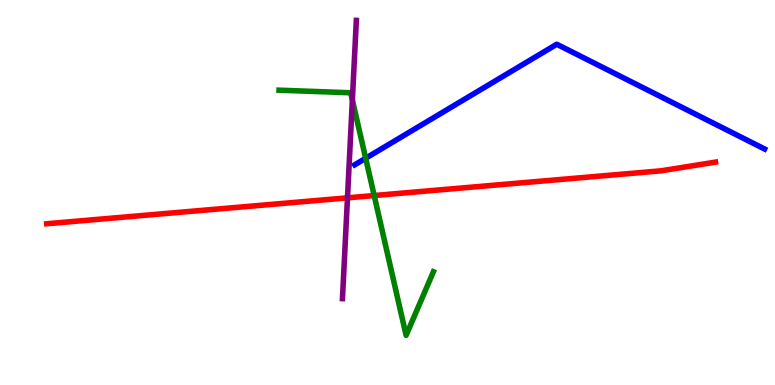[{'lines': ['blue', 'red'], 'intersections': []}, {'lines': ['green', 'red'], 'intersections': [{'x': 4.83, 'y': 4.92}]}, {'lines': ['purple', 'red'], 'intersections': [{'x': 4.48, 'y': 4.86}]}, {'lines': ['blue', 'green'], 'intersections': [{'x': 4.72, 'y': 5.89}]}, {'lines': ['blue', 'purple'], 'intersections': []}, {'lines': ['green', 'purple'], 'intersections': [{'x': 4.55, 'y': 7.4}]}]